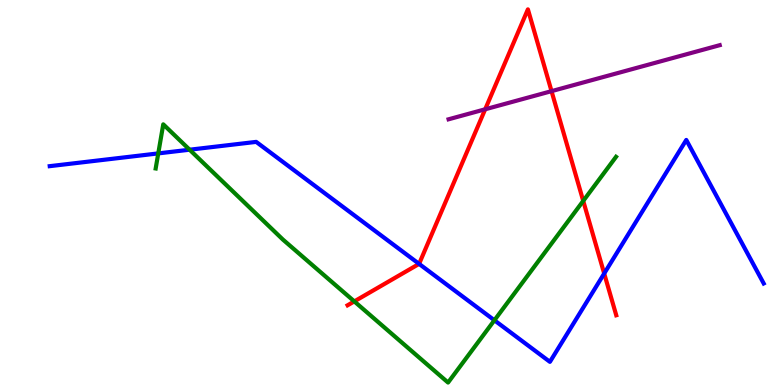[{'lines': ['blue', 'red'], 'intersections': [{'x': 5.41, 'y': 3.15}, {'x': 7.8, 'y': 2.9}]}, {'lines': ['green', 'red'], 'intersections': [{'x': 4.57, 'y': 2.17}, {'x': 7.53, 'y': 4.78}]}, {'lines': ['purple', 'red'], 'intersections': [{'x': 6.26, 'y': 7.16}, {'x': 7.12, 'y': 7.63}]}, {'lines': ['blue', 'green'], 'intersections': [{'x': 2.04, 'y': 6.02}, {'x': 2.45, 'y': 6.11}, {'x': 6.38, 'y': 1.68}]}, {'lines': ['blue', 'purple'], 'intersections': []}, {'lines': ['green', 'purple'], 'intersections': []}]